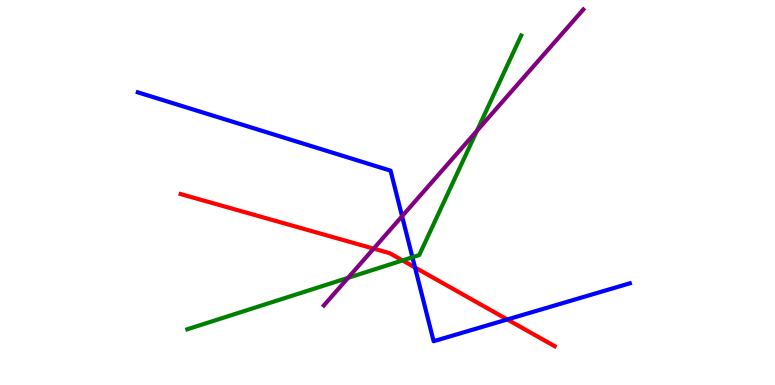[{'lines': ['blue', 'red'], 'intersections': [{'x': 5.36, 'y': 3.05}, {'x': 6.55, 'y': 1.7}]}, {'lines': ['green', 'red'], 'intersections': [{'x': 5.19, 'y': 3.24}]}, {'lines': ['purple', 'red'], 'intersections': [{'x': 4.82, 'y': 3.54}]}, {'lines': ['blue', 'green'], 'intersections': [{'x': 5.32, 'y': 3.32}]}, {'lines': ['blue', 'purple'], 'intersections': [{'x': 5.19, 'y': 4.38}]}, {'lines': ['green', 'purple'], 'intersections': [{'x': 4.49, 'y': 2.78}, {'x': 6.15, 'y': 6.6}]}]